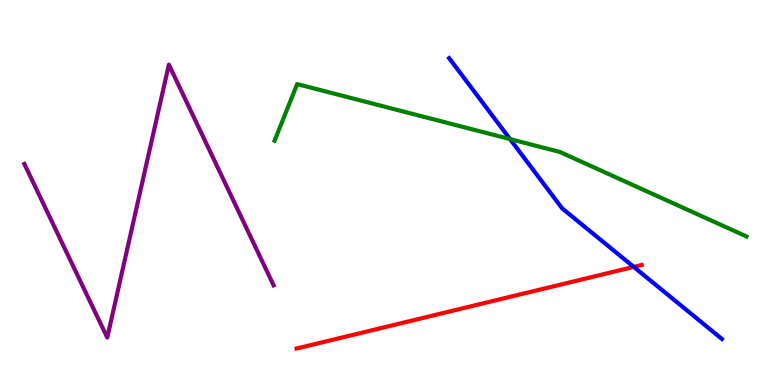[{'lines': ['blue', 'red'], 'intersections': [{'x': 8.18, 'y': 3.07}]}, {'lines': ['green', 'red'], 'intersections': []}, {'lines': ['purple', 'red'], 'intersections': []}, {'lines': ['blue', 'green'], 'intersections': [{'x': 6.58, 'y': 6.39}]}, {'lines': ['blue', 'purple'], 'intersections': []}, {'lines': ['green', 'purple'], 'intersections': []}]